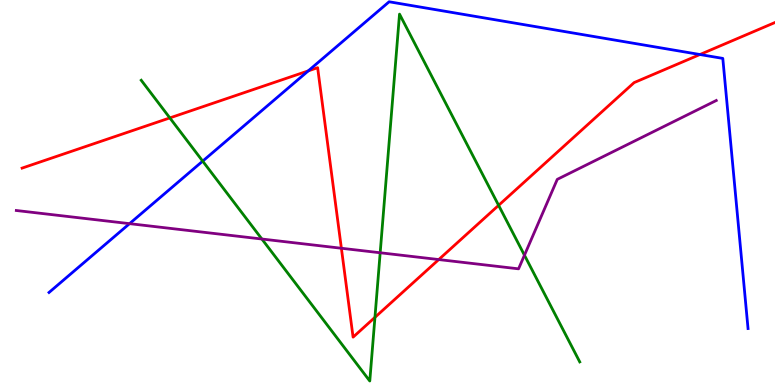[{'lines': ['blue', 'red'], 'intersections': [{'x': 3.98, 'y': 8.16}, {'x': 9.03, 'y': 8.58}]}, {'lines': ['green', 'red'], 'intersections': [{'x': 2.19, 'y': 6.94}, {'x': 4.84, 'y': 1.76}, {'x': 6.43, 'y': 4.67}]}, {'lines': ['purple', 'red'], 'intersections': [{'x': 4.4, 'y': 3.55}, {'x': 5.66, 'y': 3.26}]}, {'lines': ['blue', 'green'], 'intersections': [{'x': 2.62, 'y': 5.81}]}, {'lines': ['blue', 'purple'], 'intersections': [{'x': 1.67, 'y': 4.19}]}, {'lines': ['green', 'purple'], 'intersections': [{'x': 3.38, 'y': 3.79}, {'x': 4.91, 'y': 3.43}, {'x': 6.77, 'y': 3.37}]}]